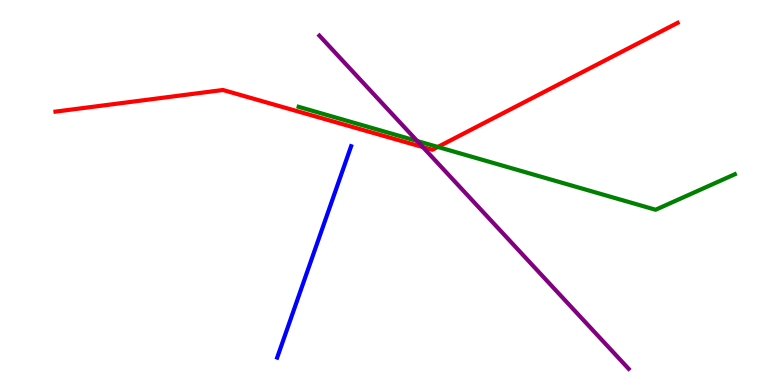[{'lines': ['blue', 'red'], 'intersections': []}, {'lines': ['green', 'red'], 'intersections': [{'x': 5.65, 'y': 6.18}]}, {'lines': ['purple', 'red'], 'intersections': [{'x': 5.46, 'y': 6.18}]}, {'lines': ['blue', 'green'], 'intersections': []}, {'lines': ['blue', 'purple'], 'intersections': []}, {'lines': ['green', 'purple'], 'intersections': [{'x': 5.38, 'y': 6.34}]}]